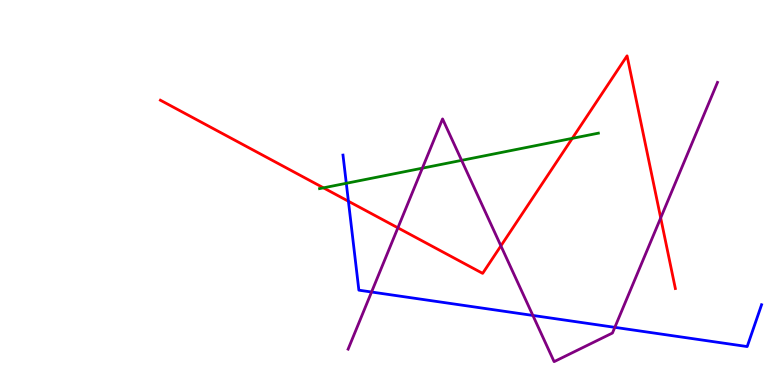[{'lines': ['blue', 'red'], 'intersections': [{'x': 4.5, 'y': 4.77}]}, {'lines': ['green', 'red'], 'intersections': [{'x': 4.17, 'y': 5.12}, {'x': 7.38, 'y': 6.41}]}, {'lines': ['purple', 'red'], 'intersections': [{'x': 5.13, 'y': 4.08}, {'x': 6.46, 'y': 3.61}, {'x': 8.53, 'y': 4.34}]}, {'lines': ['blue', 'green'], 'intersections': [{'x': 4.47, 'y': 5.24}]}, {'lines': ['blue', 'purple'], 'intersections': [{'x': 4.79, 'y': 2.42}, {'x': 6.88, 'y': 1.81}, {'x': 7.93, 'y': 1.5}]}, {'lines': ['green', 'purple'], 'intersections': [{'x': 5.45, 'y': 5.63}, {'x': 5.96, 'y': 5.83}]}]